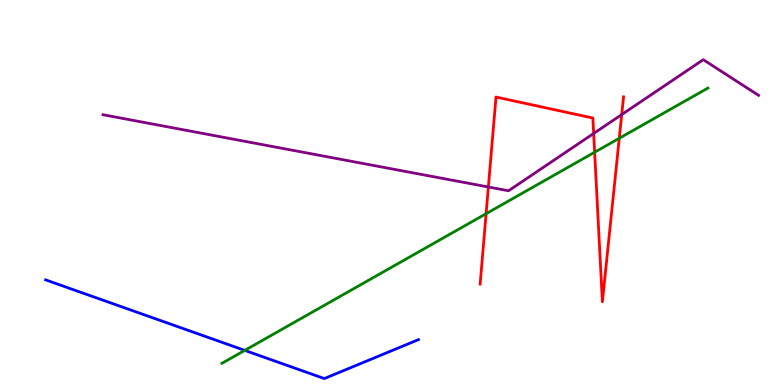[{'lines': ['blue', 'red'], 'intersections': []}, {'lines': ['green', 'red'], 'intersections': [{'x': 6.27, 'y': 4.45}, {'x': 7.67, 'y': 6.05}, {'x': 7.99, 'y': 6.41}]}, {'lines': ['purple', 'red'], 'intersections': [{'x': 6.3, 'y': 5.14}, {'x': 7.66, 'y': 6.53}, {'x': 8.02, 'y': 7.02}]}, {'lines': ['blue', 'green'], 'intersections': [{'x': 3.16, 'y': 0.899}]}, {'lines': ['blue', 'purple'], 'intersections': []}, {'lines': ['green', 'purple'], 'intersections': []}]